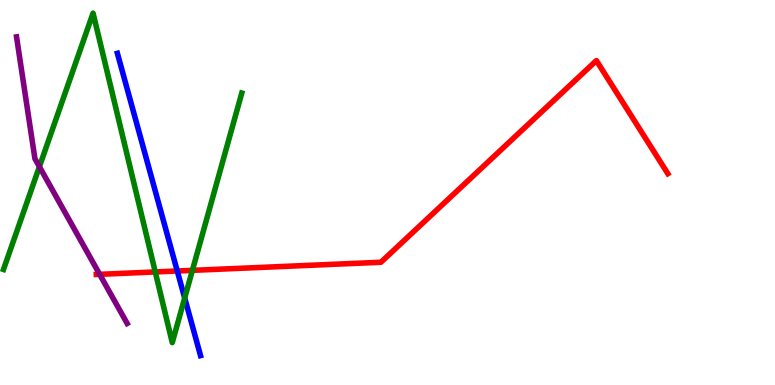[{'lines': ['blue', 'red'], 'intersections': [{'x': 2.29, 'y': 2.96}]}, {'lines': ['green', 'red'], 'intersections': [{'x': 2.0, 'y': 2.94}, {'x': 2.48, 'y': 2.98}]}, {'lines': ['purple', 'red'], 'intersections': [{'x': 1.29, 'y': 2.87}]}, {'lines': ['blue', 'green'], 'intersections': [{'x': 2.38, 'y': 2.26}]}, {'lines': ['blue', 'purple'], 'intersections': []}, {'lines': ['green', 'purple'], 'intersections': [{'x': 0.508, 'y': 5.67}]}]